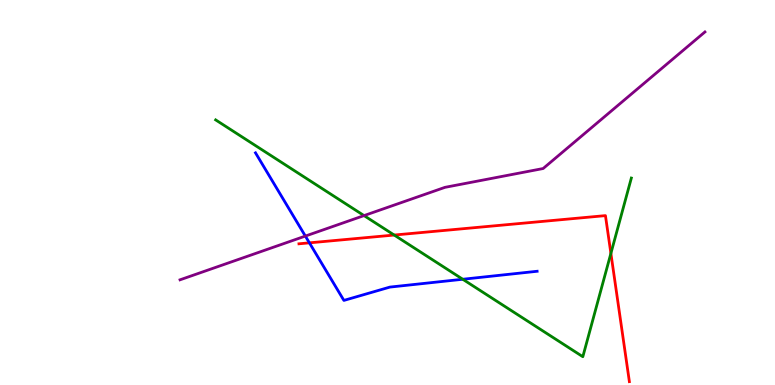[{'lines': ['blue', 'red'], 'intersections': [{'x': 3.99, 'y': 3.69}]}, {'lines': ['green', 'red'], 'intersections': [{'x': 5.09, 'y': 3.89}, {'x': 7.88, 'y': 3.42}]}, {'lines': ['purple', 'red'], 'intersections': []}, {'lines': ['blue', 'green'], 'intersections': [{'x': 5.97, 'y': 2.75}]}, {'lines': ['blue', 'purple'], 'intersections': [{'x': 3.94, 'y': 3.87}]}, {'lines': ['green', 'purple'], 'intersections': [{'x': 4.7, 'y': 4.4}]}]